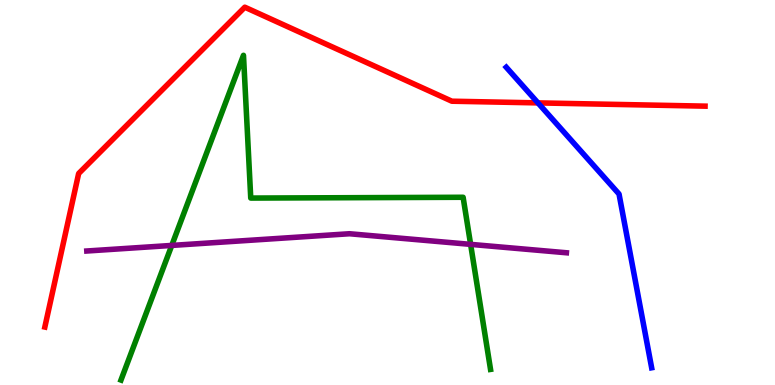[{'lines': ['blue', 'red'], 'intersections': [{'x': 6.94, 'y': 7.33}]}, {'lines': ['green', 'red'], 'intersections': []}, {'lines': ['purple', 'red'], 'intersections': []}, {'lines': ['blue', 'green'], 'intersections': []}, {'lines': ['blue', 'purple'], 'intersections': []}, {'lines': ['green', 'purple'], 'intersections': [{'x': 2.22, 'y': 3.63}, {'x': 6.07, 'y': 3.65}]}]